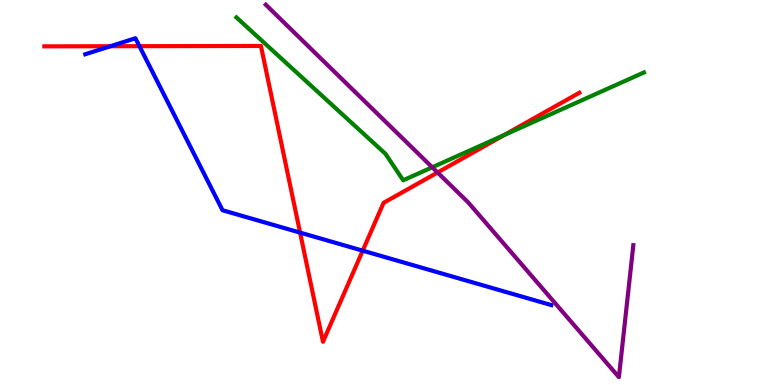[{'lines': ['blue', 'red'], 'intersections': [{'x': 1.42, 'y': 8.8}, {'x': 1.8, 'y': 8.8}, {'x': 3.87, 'y': 3.96}, {'x': 4.68, 'y': 3.49}]}, {'lines': ['green', 'red'], 'intersections': [{'x': 6.5, 'y': 6.49}]}, {'lines': ['purple', 'red'], 'intersections': [{'x': 5.65, 'y': 5.52}]}, {'lines': ['blue', 'green'], 'intersections': []}, {'lines': ['blue', 'purple'], 'intersections': []}, {'lines': ['green', 'purple'], 'intersections': [{'x': 5.58, 'y': 5.65}]}]